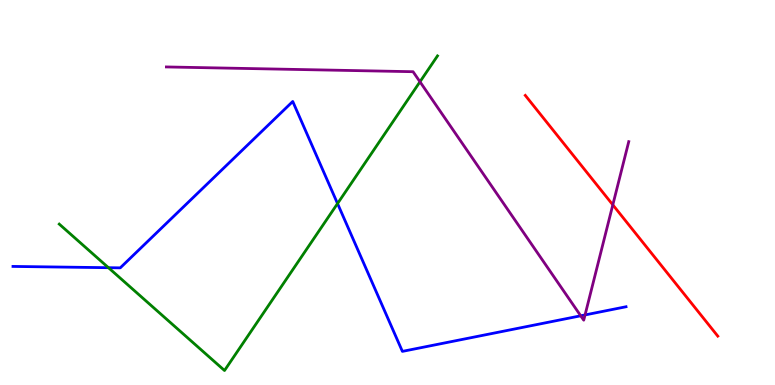[{'lines': ['blue', 'red'], 'intersections': []}, {'lines': ['green', 'red'], 'intersections': []}, {'lines': ['purple', 'red'], 'intersections': [{'x': 7.91, 'y': 4.68}]}, {'lines': ['blue', 'green'], 'intersections': [{'x': 1.4, 'y': 3.05}, {'x': 4.36, 'y': 4.71}]}, {'lines': ['blue', 'purple'], 'intersections': [{'x': 7.49, 'y': 1.8}, {'x': 7.55, 'y': 1.82}]}, {'lines': ['green', 'purple'], 'intersections': [{'x': 5.42, 'y': 7.88}]}]